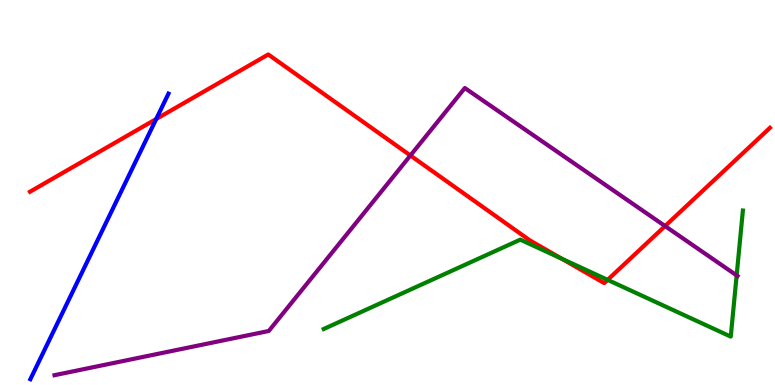[{'lines': ['blue', 'red'], 'intersections': [{'x': 2.02, 'y': 6.91}]}, {'lines': ['green', 'red'], 'intersections': [{'x': 7.25, 'y': 3.28}, {'x': 7.84, 'y': 2.73}]}, {'lines': ['purple', 'red'], 'intersections': [{'x': 5.3, 'y': 5.96}, {'x': 8.58, 'y': 4.13}]}, {'lines': ['blue', 'green'], 'intersections': []}, {'lines': ['blue', 'purple'], 'intersections': []}, {'lines': ['green', 'purple'], 'intersections': [{'x': 9.51, 'y': 2.85}]}]